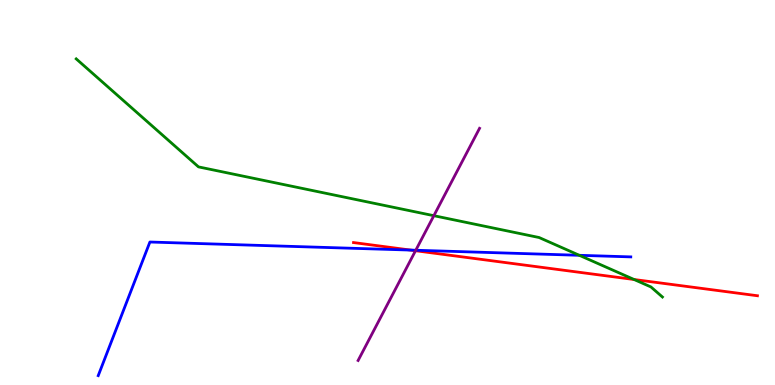[{'lines': ['blue', 'red'], 'intersections': [{'x': 5.3, 'y': 3.5}]}, {'lines': ['green', 'red'], 'intersections': [{'x': 8.18, 'y': 2.74}]}, {'lines': ['purple', 'red'], 'intersections': [{'x': 5.36, 'y': 3.49}]}, {'lines': ['blue', 'green'], 'intersections': [{'x': 7.48, 'y': 3.37}]}, {'lines': ['blue', 'purple'], 'intersections': [{'x': 5.36, 'y': 3.5}]}, {'lines': ['green', 'purple'], 'intersections': [{'x': 5.6, 'y': 4.4}]}]